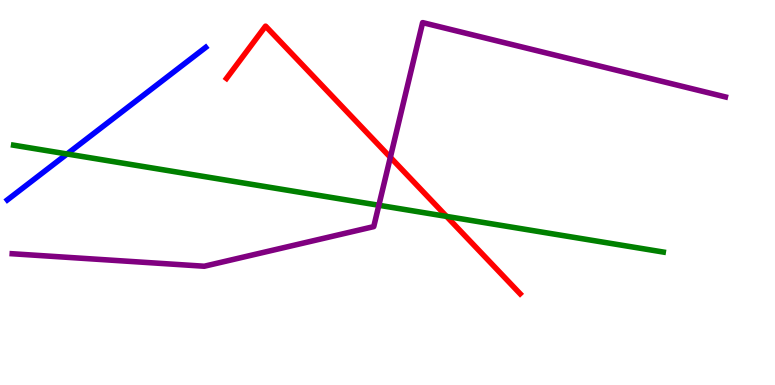[{'lines': ['blue', 'red'], 'intersections': []}, {'lines': ['green', 'red'], 'intersections': [{'x': 5.76, 'y': 4.38}]}, {'lines': ['purple', 'red'], 'intersections': [{'x': 5.04, 'y': 5.91}]}, {'lines': ['blue', 'green'], 'intersections': [{'x': 0.865, 'y': 6.0}]}, {'lines': ['blue', 'purple'], 'intersections': []}, {'lines': ['green', 'purple'], 'intersections': [{'x': 4.89, 'y': 4.67}]}]